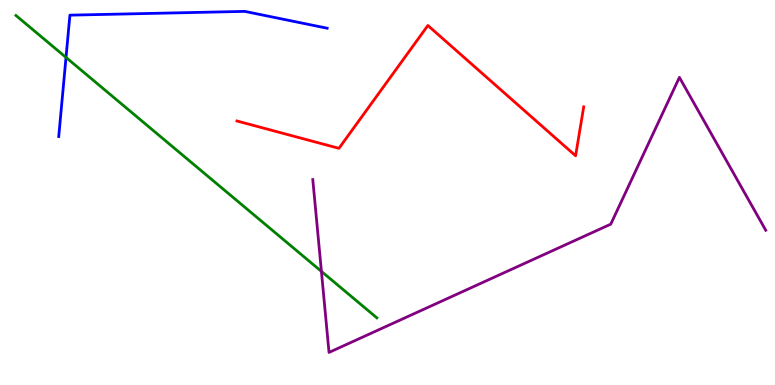[{'lines': ['blue', 'red'], 'intersections': []}, {'lines': ['green', 'red'], 'intersections': []}, {'lines': ['purple', 'red'], 'intersections': []}, {'lines': ['blue', 'green'], 'intersections': [{'x': 0.852, 'y': 8.51}]}, {'lines': ['blue', 'purple'], 'intersections': []}, {'lines': ['green', 'purple'], 'intersections': [{'x': 4.15, 'y': 2.95}]}]